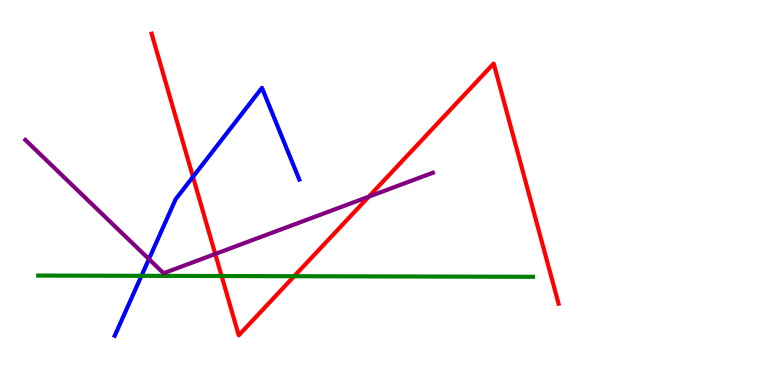[{'lines': ['blue', 'red'], 'intersections': [{'x': 2.49, 'y': 5.41}]}, {'lines': ['green', 'red'], 'intersections': [{'x': 2.86, 'y': 2.83}, {'x': 3.8, 'y': 2.83}]}, {'lines': ['purple', 'red'], 'intersections': [{'x': 2.78, 'y': 3.4}, {'x': 4.76, 'y': 4.89}]}, {'lines': ['blue', 'green'], 'intersections': [{'x': 1.83, 'y': 2.84}]}, {'lines': ['blue', 'purple'], 'intersections': [{'x': 1.92, 'y': 3.27}]}, {'lines': ['green', 'purple'], 'intersections': []}]